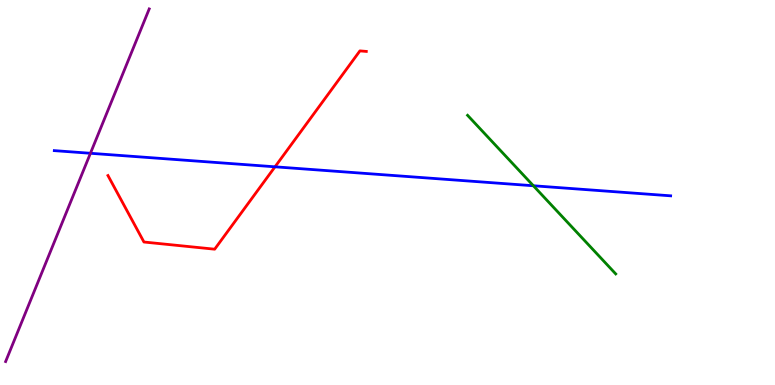[{'lines': ['blue', 'red'], 'intersections': [{'x': 3.55, 'y': 5.67}]}, {'lines': ['green', 'red'], 'intersections': []}, {'lines': ['purple', 'red'], 'intersections': []}, {'lines': ['blue', 'green'], 'intersections': [{'x': 6.88, 'y': 5.18}]}, {'lines': ['blue', 'purple'], 'intersections': [{'x': 1.17, 'y': 6.02}]}, {'lines': ['green', 'purple'], 'intersections': []}]